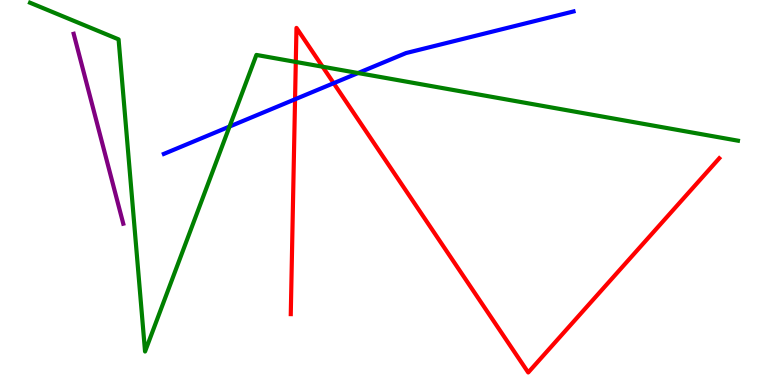[{'lines': ['blue', 'red'], 'intersections': [{'x': 3.81, 'y': 7.42}, {'x': 4.31, 'y': 7.84}]}, {'lines': ['green', 'red'], 'intersections': [{'x': 3.82, 'y': 8.39}, {'x': 4.16, 'y': 8.27}]}, {'lines': ['purple', 'red'], 'intersections': []}, {'lines': ['blue', 'green'], 'intersections': [{'x': 2.96, 'y': 6.71}, {'x': 4.62, 'y': 8.1}]}, {'lines': ['blue', 'purple'], 'intersections': []}, {'lines': ['green', 'purple'], 'intersections': []}]